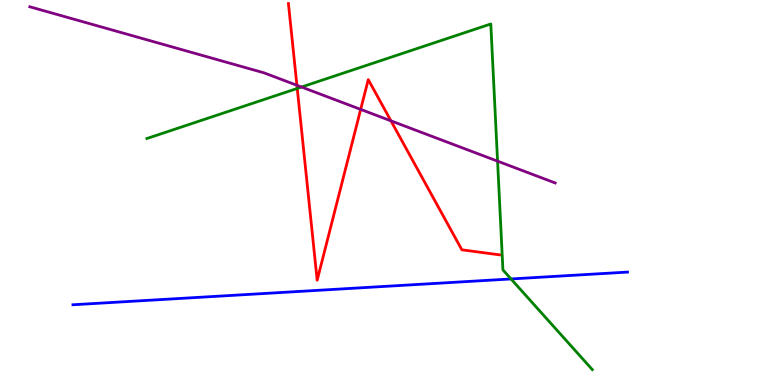[{'lines': ['blue', 'red'], 'intersections': []}, {'lines': ['green', 'red'], 'intersections': [{'x': 3.84, 'y': 7.7}]}, {'lines': ['purple', 'red'], 'intersections': [{'x': 3.83, 'y': 7.78}, {'x': 4.65, 'y': 7.16}, {'x': 5.04, 'y': 6.86}]}, {'lines': ['blue', 'green'], 'intersections': [{'x': 6.59, 'y': 2.75}]}, {'lines': ['blue', 'purple'], 'intersections': []}, {'lines': ['green', 'purple'], 'intersections': [{'x': 3.89, 'y': 7.74}, {'x': 6.42, 'y': 5.81}]}]